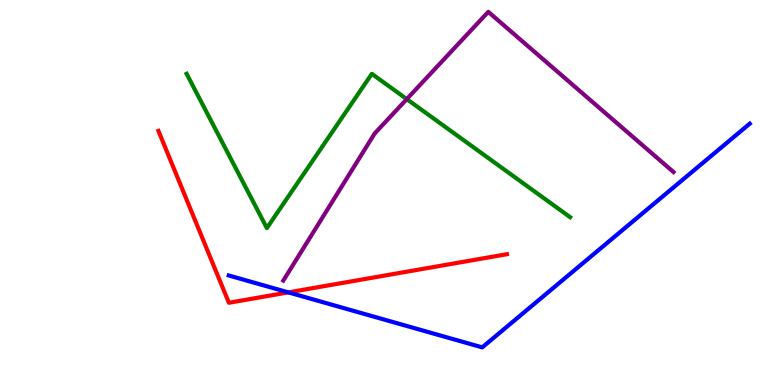[{'lines': ['blue', 'red'], 'intersections': [{'x': 3.72, 'y': 2.41}]}, {'lines': ['green', 'red'], 'intersections': []}, {'lines': ['purple', 'red'], 'intersections': []}, {'lines': ['blue', 'green'], 'intersections': []}, {'lines': ['blue', 'purple'], 'intersections': []}, {'lines': ['green', 'purple'], 'intersections': [{'x': 5.25, 'y': 7.43}]}]